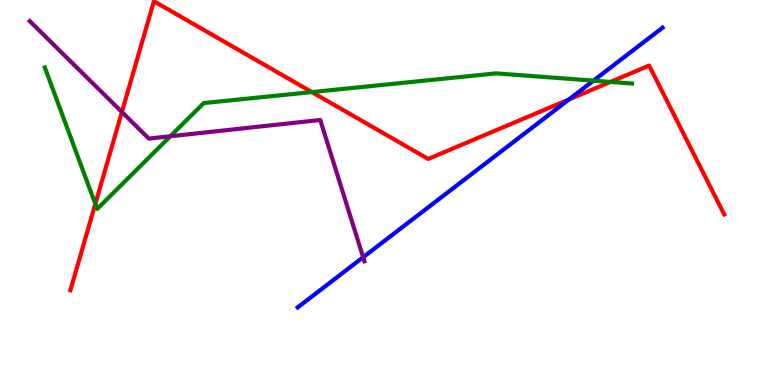[{'lines': ['blue', 'red'], 'intersections': [{'x': 7.34, 'y': 7.42}]}, {'lines': ['green', 'red'], 'intersections': [{'x': 1.23, 'y': 4.7}, {'x': 4.02, 'y': 7.61}, {'x': 7.88, 'y': 7.87}]}, {'lines': ['purple', 'red'], 'intersections': [{'x': 1.57, 'y': 7.09}]}, {'lines': ['blue', 'green'], 'intersections': [{'x': 7.66, 'y': 7.91}]}, {'lines': ['blue', 'purple'], 'intersections': [{'x': 4.69, 'y': 3.32}]}, {'lines': ['green', 'purple'], 'intersections': [{'x': 2.2, 'y': 6.46}]}]